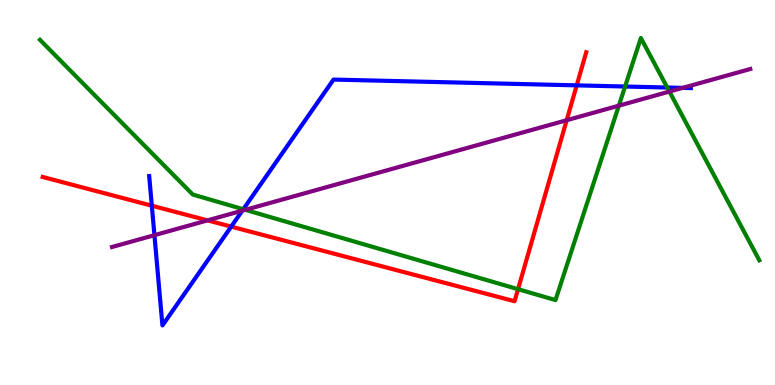[{'lines': ['blue', 'red'], 'intersections': [{'x': 1.96, 'y': 4.66}, {'x': 2.98, 'y': 4.11}, {'x': 7.44, 'y': 7.78}]}, {'lines': ['green', 'red'], 'intersections': [{'x': 6.68, 'y': 2.49}]}, {'lines': ['purple', 'red'], 'intersections': [{'x': 2.68, 'y': 4.28}, {'x': 7.31, 'y': 6.88}]}, {'lines': ['blue', 'green'], 'intersections': [{'x': 3.14, 'y': 4.56}, {'x': 8.07, 'y': 7.75}, {'x': 8.61, 'y': 7.73}]}, {'lines': ['blue', 'purple'], 'intersections': [{'x': 1.99, 'y': 3.89}, {'x': 3.13, 'y': 4.53}, {'x': 8.81, 'y': 7.72}]}, {'lines': ['green', 'purple'], 'intersections': [{'x': 3.17, 'y': 4.55}, {'x': 7.99, 'y': 7.26}, {'x': 8.64, 'y': 7.62}]}]